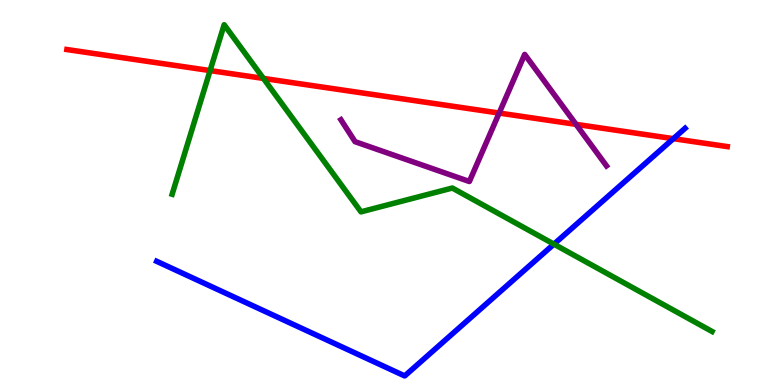[{'lines': ['blue', 'red'], 'intersections': [{'x': 8.69, 'y': 6.4}]}, {'lines': ['green', 'red'], 'intersections': [{'x': 2.71, 'y': 8.17}, {'x': 3.4, 'y': 7.96}]}, {'lines': ['purple', 'red'], 'intersections': [{'x': 6.44, 'y': 7.06}, {'x': 7.43, 'y': 6.77}]}, {'lines': ['blue', 'green'], 'intersections': [{'x': 7.15, 'y': 3.66}]}, {'lines': ['blue', 'purple'], 'intersections': []}, {'lines': ['green', 'purple'], 'intersections': []}]